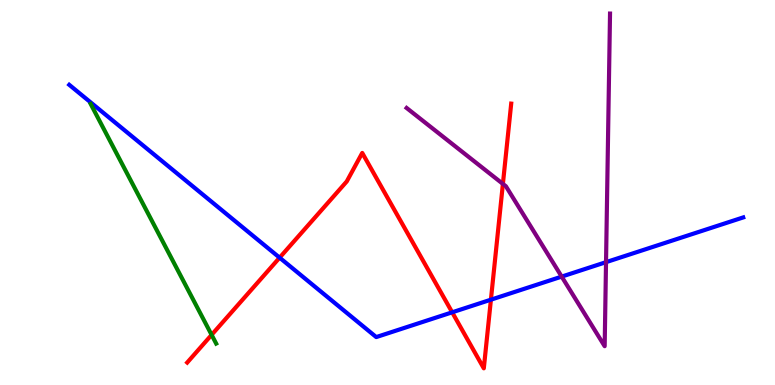[{'lines': ['blue', 'red'], 'intersections': [{'x': 3.61, 'y': 3.31}, {'x': 5.83, 'y': 1.89}, {'x': 6.33, 'y': 2.22}]}, {'lines': ['green', 'red'], 'intersections': [{'x': 2.73, 'y': 1.3}]}, {'lines': ['purple', 'red'], 'intersections': [{'x': 6.49, 'y': 5.22}]}, {'lines': ['blue', 'green'], 'intersections': []}, {'lines': ['blue', 'purple'], 'intersections': [{'x': 7.25, 'y': 2.82}, {'x': 7.82, 'y': 3.19}]}, {'lines': ['green', 'purple'], 'intersections': []}]